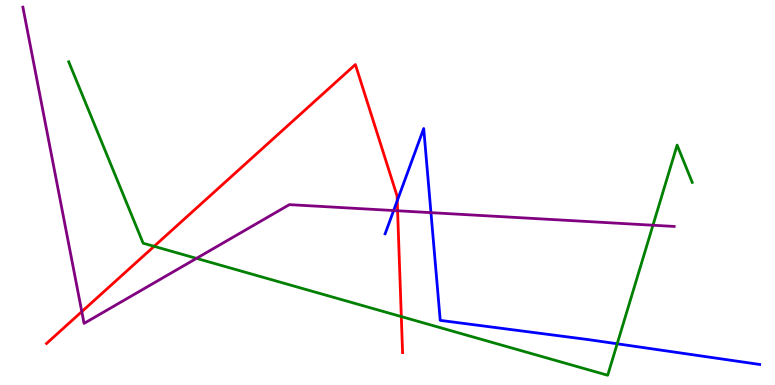[{'lines': ['blue', 'red'], 'intersections': [{'x': 5.13, 'y': 4.79}]}, {'lines': ['green', 'red'], 'intersections': [{'x': 1.99, 'y': 3.6}, {'x': 5.18, 'y': 1.78}]}, {'lines': ['purple', 'red'], 'intersections': [{'x': 1.06, 'y': 1.91}, {'x': 5.13, 'y': 4.53}]}, {'lines': ['blue', 'green'], 'intersections': [{'x': 7.96, 'y': 1.07}]}, {'lines': ['blue', 'purple'], 'intersections': [{'x': 5.08, 'y': 4.53}, {'x': 5.56, 'y': 4.48}]}, {'lines': ['green', 'purple'], 'intersections': [{'x': 2.54, 'y': 3.29}, {'x': 8.43, 'y': 4.15}]}]